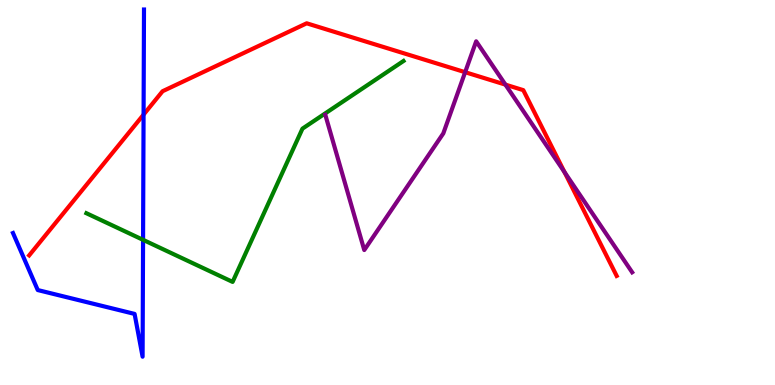[{'lines': ['blue', 'red'], 'intersections': [{'x': 1.85, 'y': 7.02}]}, {'lines': ['green', 'red'], 'intersections': []}, {'lines': ['purple', 'red'], 'intersections': [{'x': 6.0, 'y': 8.12}, {'x': 6.52, 'y': 7.8}, {'x': 7.28, 'y': 5.53}]}, {'lines': ['blue', 'green'], 'intersections': [{'x': 1.85, 'y': 3.77}]}, {'lines': ['blue', 'purple'], 'intersections': []}, {'lines': ['green', 'purple'], 'intersections': []}]